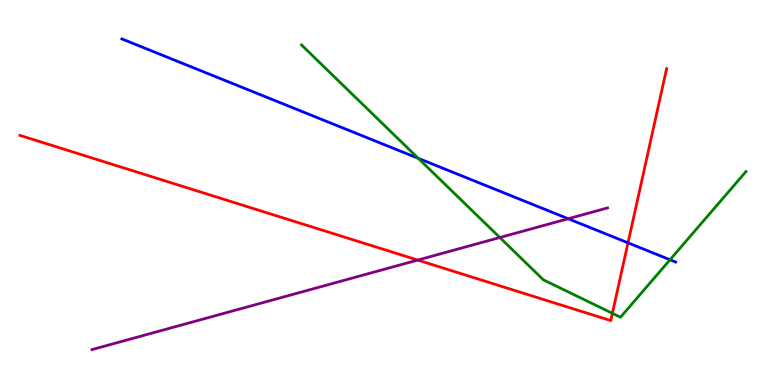[{'lines': ['blue', 'red'], 'intersections': [{'x': 8.1, 'y': 3.69}]}, {'lines': ['green', 'red'], 'intersections': [{'x': 7.9, 'y': 1.86}]}, {'lines': ['purple', 'red'], 'intersections': [{'x': 5.39, 'y': 3.24}]}, {'lines': ['blue', 'green'], 'intersections': [{'x': 5.4, 'y': 5.89}, {'x': 8.65, 'y': 3.25}]}, {'lines': ['blue', 'purple'], 'intersections': [{'x': 7.33, 'y': 4.32}]}, {'lines': ['green', 'purple'], 'intersections': [{'x': 6.45, 'y': 3.83}]}]